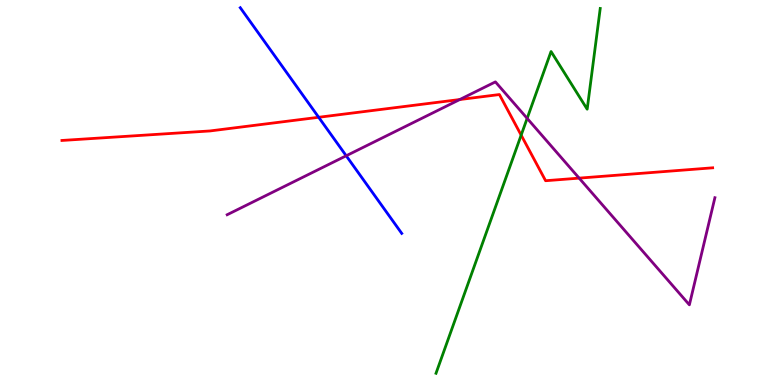[{'lines': ['blue', 'red'], 'intersections': [{'x': 4.11, 'y': 6.95}]}, {'lines': ['green', 'red'], 'intersections': [{'x': 6.72, 'y': 6.49}]}, {'lines': ['purple', 'red'], 'intersections': [{'x': 5.93, 'y': 7.41}, {'x': 7.47, 'y': 5.37}]}, {'lines': ['blue', 'green'], 'intersections': []}, {'lines': ['blue', 'purple'], 'intersections': [{'x': 4.47, 'y': 5.95}]}, {'lines': ['green', 'purple'], 'intersections': [{'x': 6.8, 'y': 6.93}]}]